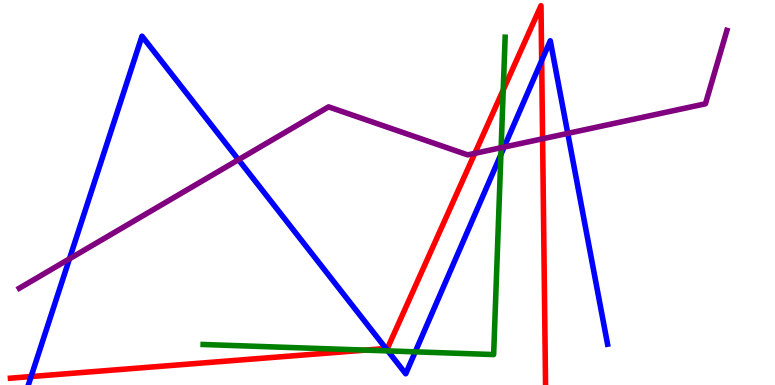[{'lines': ['blue', 'red'], 'intersections': [{'x': 0.401, 'y': 0.219}, {'x': 4.98, 'y': 0.949}, {'x': 6.99, 'y': 8.43}]}, {'lines': ['green', 'red'], 'intersections': [{'x': 4.71, 'y': 0.906}, {'x': 6.49, 'y': 7.66}]}, {'lines': ['purple', 'red'], 'intersections': [{'x': 6.13, 'y': 6.02}, {'x': 7.0, 'y': 6.4}]}, {'lines': ['blue', 'green'], 'intersections': [{'x': 5.0, 'y': 0.886}, {'x': 5.36, 'y': 0.861}, {'x': 6.46, 'y': 5.99}]}, {'lines': ['blue', 'purple'], 'intersections': [{'x': 0.896, 'y': 3.28}, {'x': 3.08, 'y': 5.85}, {'x': 6.5, 'y': 6.18}, {'x': 7.33, 'y': 6.54}]}, {'lines': ['green', 'purple'], 'intersections': [{'x': 6.47, 'y': 6.16}]}]